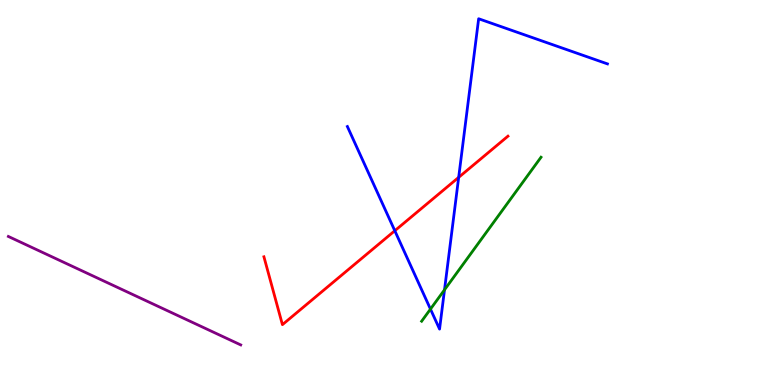[{'lines': ['blue', 'red'], 'intersections': [{'x': 5.09, 'y': 4.01}, {'x': 5.92, 'y': 5.39}]}, {'lines': ['green', 'red'], 'intersections': []}, {'lines': ['purple', 'red'], 'intersections': []}, {'lines': ['blue', 'green'], 'intersections': [{'x': 5.55, 'y': 1.97}, {'x': 5.74, 'y': 2.47}]}, {'lines': ['blue', 'purple'], 'intersections': []}, {'lines': ['green', 'purple'], 'intersections': []}]